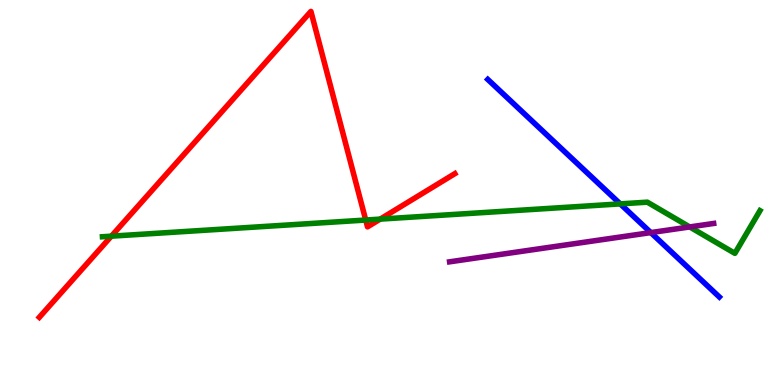[{'lines': ['blue', 'red'], 'intersections': []}, {'lines': ['green', 'red'], 'intersections': [{'x': 1.44, 'y': 3.87}, {'x': 4.72, 'y': 4.28}, {'x': 4.91, 'y': 4.31}]}, {'lines': ['purple', 'red'], 'intersections': []}, {'lines': ['blue', 'green'], 'intersections': [{'x': 8.0, 'y': 4.7}]}, {'lines': ['blue', 'purple'], 'intersections': [{'x': 8.4, 'y': 3.96}]}, {'lines': ['green', 'purple'], 'intersections': [{'x': 8.9, 'y': 4.11}]}]